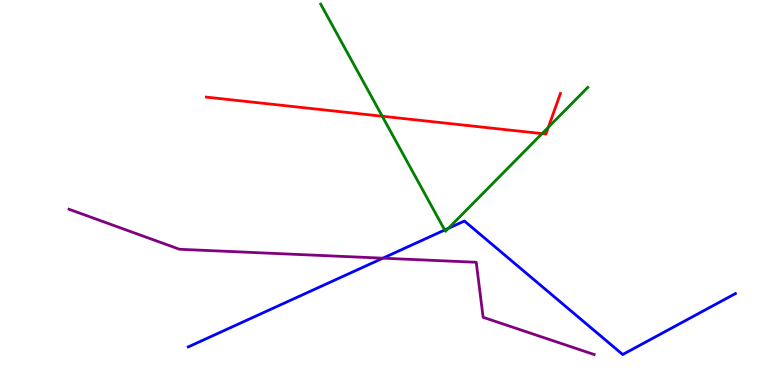[{'lines': ['blue', 'red'], 'intersections': []}, {'lines': ['green', 'red'], 'intersections': [{'x': 4.93, 'y': 6.98}, {'x': 6.99, 'y': 6.53}, {'x': 7.08, 'y': 6.7}]}, {'lines': ['purple', 'red'], 'intersections': []}, {'lines': ['blue', 'green'], 'intersections': [{'x': 5.74, 'y': 4.03}, {'x': 5.79, 'y': 4.07}]}, {'lines': ['blue', 'purple'], 'intersections': [{'x': 4.94, 'y': 3.29}]}, {'lines': ['green', 'purple'], 'intersections': []}]